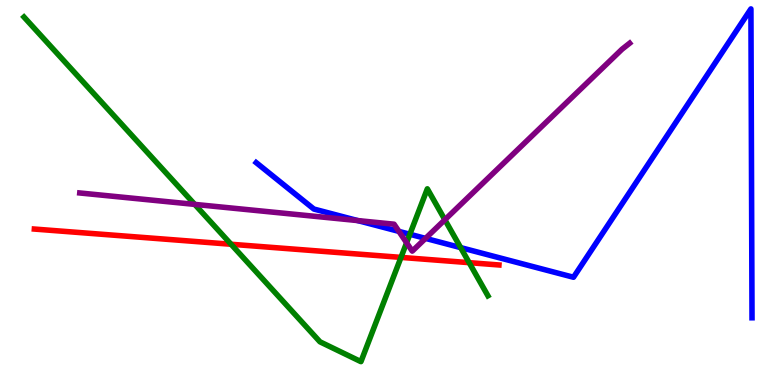[{'lines': ['blue', 'red'], 'intersections': []}, {'lines': ['green', 'red'], 'intersections': [{'x': 2.98, 'y': 3.66}, {'x': 5.17, 'y': 3.31}, {'x': 6.05, 'y': 3.18}]}, {'lines': ['purple', 'red'], 'intersections': []}, {'lines': ['blue', 'green'], 'intersections': [{'x': 5.29, 'y': 3.92}, {'x': 5.94, 'y': 3.57}]}, {'lines': ['blue', 'purple'], 'intersections': [{'x': 4.62, 'y': 4.27}, {'x': 5.15, 'y': 3.99}, {'x': 5.49, 'y': 3.81}]}, {'lines': ['green', 'purple'], 'intersections': [{'x': 2.51, 'y': 4.69}, {'x': 5.25, 'y': 3.69}, {'x': 5.74, 'y': 4.29}]}]